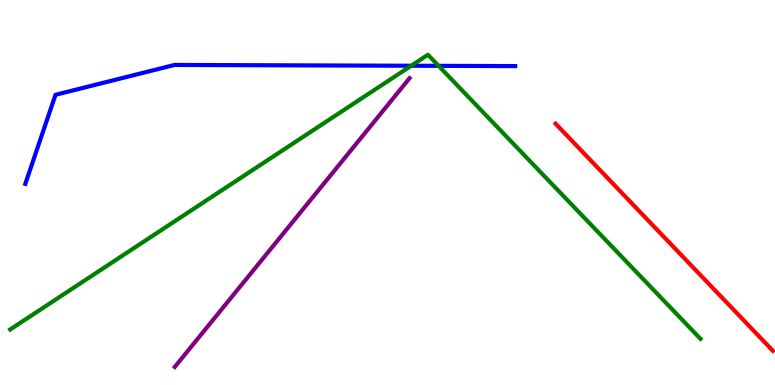[{'lines': ['blue', 'red'], 'intersections': []}, {'lines': ['green', 'red'], 'intersections': []}, {'lines': ['purple', 'red'], 'intersections': []}, {'lines': ['blue', 'green'], 'intersections': [{'x': 5.31, 'y': 8.29}, {'x': 5.66, 'y': 8.29}]}, {'lines': ['blue', 'purple'], 'intersections': []}, {'lines': ['green', 'purple'], 'intersections': []}]